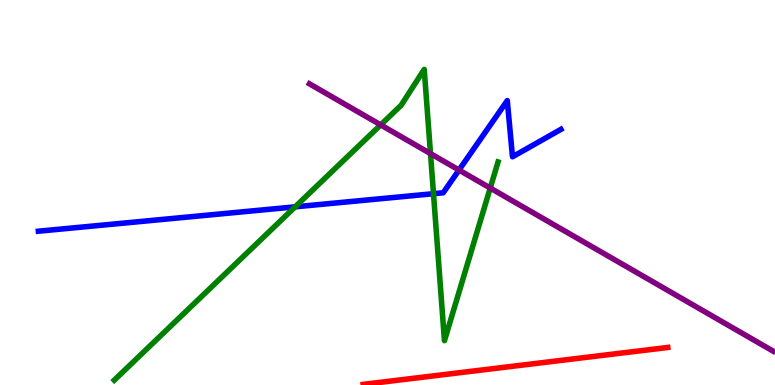[{'lines': ['blue', 'red'], 'intersections': []}, {'lines': ['green', 'red'], 'intersections': []}, {'lines': ['purple', 'red'], 'intersections': []}, {'lines': ['blue', 'green'], 'intersections': [{'x': 3.81, 'y': 4.63}, {'x': 5.59, 'y': 4.97}]}, {'lines': ['blue', 'purple'], 'intersections': [{'x': 5.92, 'y': 5.58}]}, {'lines': ['green', 'purple'], 'intersections': [{'x': 4.91, 'y': 6.76}, {'x': 5.55, 'y': 6.01}, {'x': 6.33, 'y': 5.12}]}]